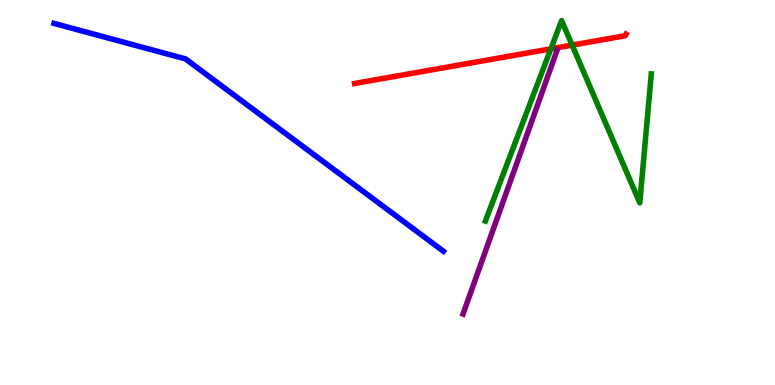[{'lines': ['blue', 'red'], 'intersections': []}, {'lines': ['green', 'red'], 'intersections': [{'x': 7.11, 'y': 8.73}, {'x': 7.38, 'y': 8.83}]}, {'lines': ['purple', 'red'], 'intersections': []}, {'lines': ['blue', 'green'], 'intersections': []}, {'lines': ['blue', 'purple'], 'intersections': []}, {'lines': ['green', 'purple'], 'intersections': []}]